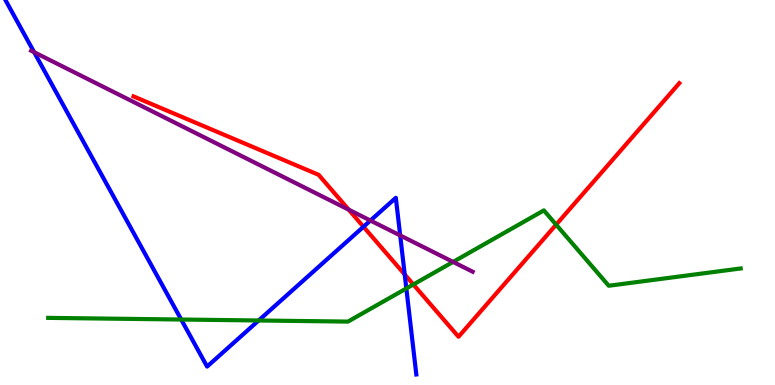[{'lines': ['blue', 'red'], 'intersections': [{'x': 4.69, 'y': 4.11}, {'x': 5.22, 'y': 2.87}]}, {'lines': ['green', 'red'], 'intersections': [{'x': 5.33, 'y': 2.61}, {'x': 7.18, 'y': 4.16}]}, {'lines': ['purple', 'red'], 'intersections': [{'x': 4.5, 'y': 4.55}]}, {'lines': ['blue', 'green'], 'intersections': [{'x': 2.34, 'y': 1.7}, {'x': 3.34, 'y': 1.68}, {'x': 5.24, 'y': 2.51}]}, {'lines': ['blue', 'purple'], 'intersections': [{'x': 0.44, 'y': 8.64}, {'x': 4.78, 'y': 4.27}, {'x': 5.16, 'y': 3.88}]}, {'lines': ['green', 'purple'], 'intersections': [{'x': 5.85, 'y': 3.2}]}]